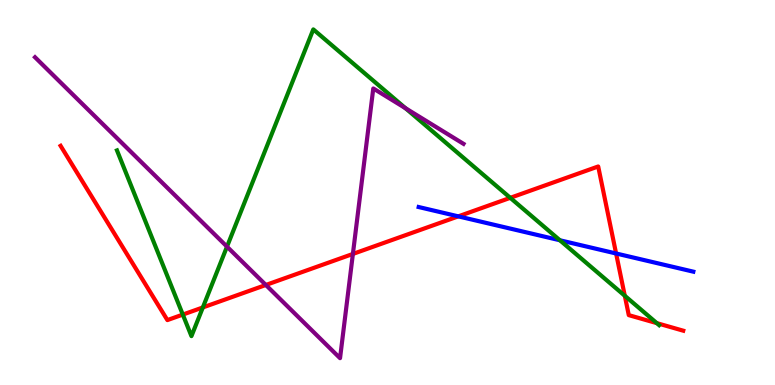[{'lines': ['blue', 'red'], 'intersections': [{'x': 5.91, 'y': 4.38}, {'x': 7.95, 'y': 3.42}]}, {'lines': ['green', 'red'], 'intersections': [{'x': 2.36, 'y': 1.83}, {'x': 2.62, 'y': 2.01}, {'x': 6.58, 'y': 4.86}, {'x': 8.06, 'y': 2.32}, {'x': 8.48, 'y': 1.61}]}, {'lines': ['purple', 'red'], 'intersections': [{'x': 3.43, 'y': 2.6}, {'x': 4.55, 'y': 3.4}]}, {'lines': ['blue', 'green'], 'intersections': [{'x': 7.22, 'y': 3.76}]}, {'lines': ['blue', 'purple'], 'intersections': []}, {'lines': ['green', 'purple'], 'intersections': [{'x': 2.93, 'y': 3.59}, {'x': 5.23, 'y': 7.19}]}]